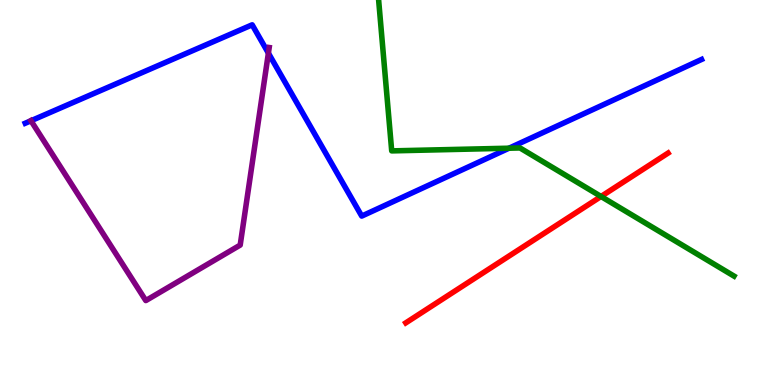[{'lines': ['blue', 'red'], 'intersections': []}, {'lines': ['green', 'red'], 'intersections': [{'x': 7.76, 'y': 4.9}]}, {'lines': ['purple', 'red'], 'intersections': []}, {'lines': ['blue', 'green'], 'intersections': [{'x': 6.57, 'y': 6.15}]}, {'lines': ['blue', 'purple'], 'intersections': [{'x': 0.4, 'y': 6.86}, {'x': 3.46, 'y': 8.62}]}, {'lines': ['green', 'purple'], 'intersections': []}]